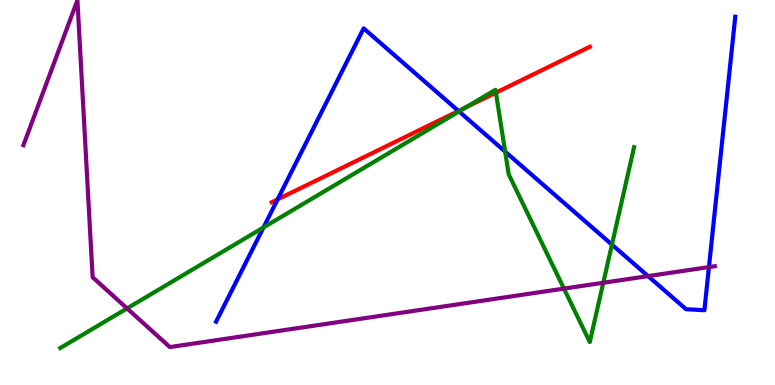[{'lines': ['blue', 'red'], 'intersections': [{'x': 3.58, 'y': 4.82}, {'x': 5.92, 'y': 7.12}]}, {'lines': ['green', 'red'], 'intersections': [{'x': 6.01, 'y': 7.21}, {'x': 6.4, 'y': 7.59}]}, {'lines': ['purple', 'red'], 'intersections': []}, {'lines': ['blue', 'green'], 'intersections': [{'x': 3.4, 'y': 4.09}, {'x': 5.92, 'y': 7.11}, {'x': 6.52, 'y': 6.06}, {'x': 7.9, 'y': 3.65}]}, {'lines': ['blue', 'purple'], 'intersections': [{'x': 8.36, 'y': 2.83}, {'x': 9.15, 'y': 3.06}]}, {'lines': ['green', 'purple'], 'intersections': [{'x': 1.64, 'y': 1.99}, {'x': 7.28, 'y': 2.5}, {'x': 7.78, 'y': 2.66}]}]